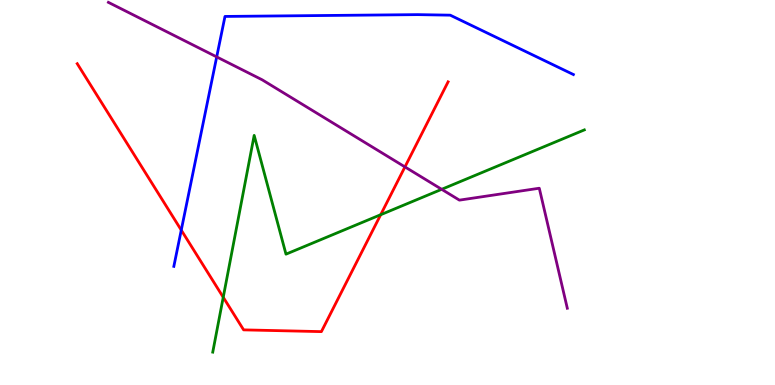[{'lines': ['blue', 'red'], 'intersections': [{'x': 2.34, 'y': 4.02}]}, {'lines': ['green', 'red'], 'intersections': [{'x': 2.88, 'y': 2.28}, {'x': 4.91, 'y': 4.42}]}, {'lines': ['purple', 'red'], 'intersections': [{'x': 5.23, 'y': 5.66}]}, {'lines': ['blue', 'green'], 'intersections': []}, {'lines': ['blue', 'purple'], 'intersections': [{'x': 2.8, 'y': 8.52}]}, {'lines': ['green', 'purple'], 'intersections': [{'x': 5.7, 'y': 5.08}]}]